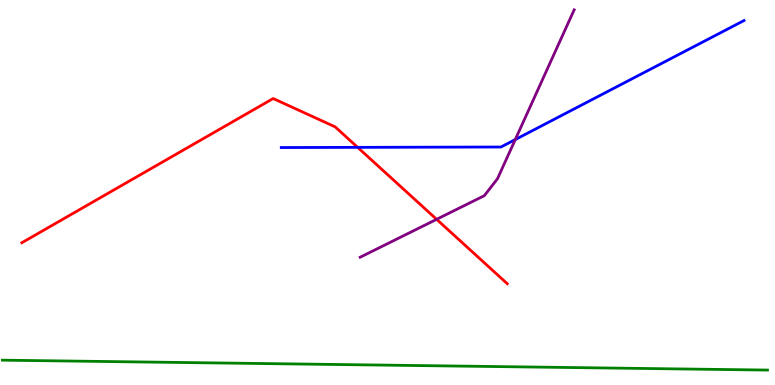[{'lines': ['blue', 'red'], 'intersections': [{'x': 4.61, 'y': 6.17}]}, {'lines': ['green', 'red'], 'intersections': []}, {'lines': ['purple', 'red'], 'intersections': [{'x': 5.63, 'y': 4.3}]}, {'lines': ['blue', 'green'], 'intersections': []}, {'lines': ['blue', 'purple'], 'intersections': [{'x': 6.65, 'y': 6.38}]}, {'lines': ['green', 'purple'], 'intersections': []}]